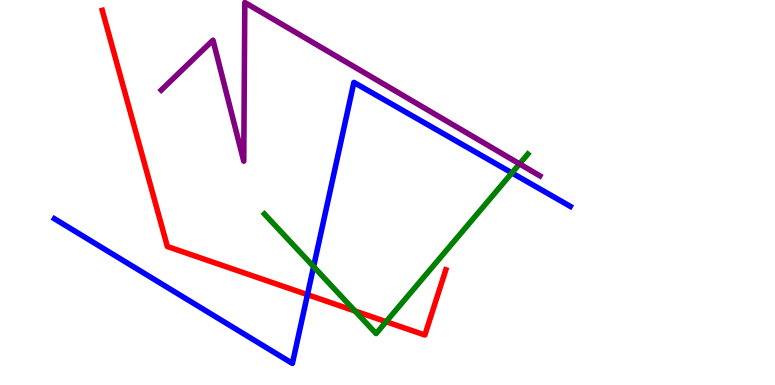[{'lines': ['blue', 'red'], 'intersections': [{'x': 3.97, 'y': 2.35}]}, {'lines': ['green', 'red'], 'intersections': [{'x': 4.58, 'y': 1.92}, {'x': 4.98, 'y': 1.64}]}, {'lines': ['purple', 'red'], 'intersections': []}, {'lines': ['blue', 'green'], 'intersections': [{'x': 4.05, 'y': 3.07}, {'x': 6.61, 'y': 5.51}]}, {'lines': ['blue', 'purple'], 'intersections': []}, {'lines': ['green', 'purple'], 'intersections': [{'x': 6.7, 'y': 5.74}]}]